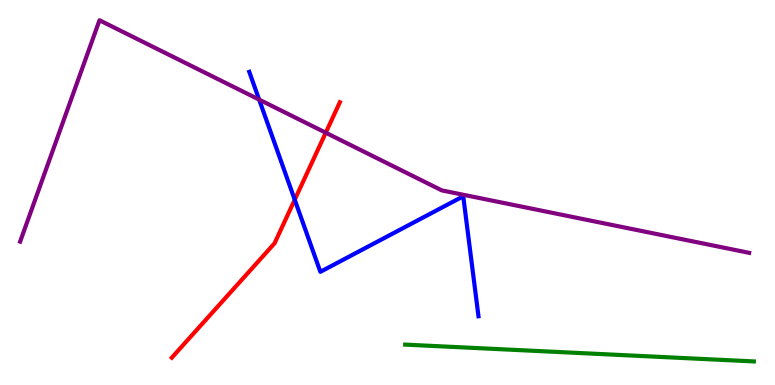[{'lines': ['blue', 'red'], 'intersections': [{'x': 3.8, 'y': 4.81}]}, {'lines': ['green', 'red'], 'intersections': []}, {'lines': ['purple', 'red'], 'intersections': [{'x': 4.2, 'y': 6.55}]}, {'lines': ['blue', 'green'], 'intersections': []}, {'lines': ['blue', 'purple'], 'intersections': [{'x': 3.34, 'y': 7.41}]}, {'lines': ['green', 'purple'], 'intersections': []}]